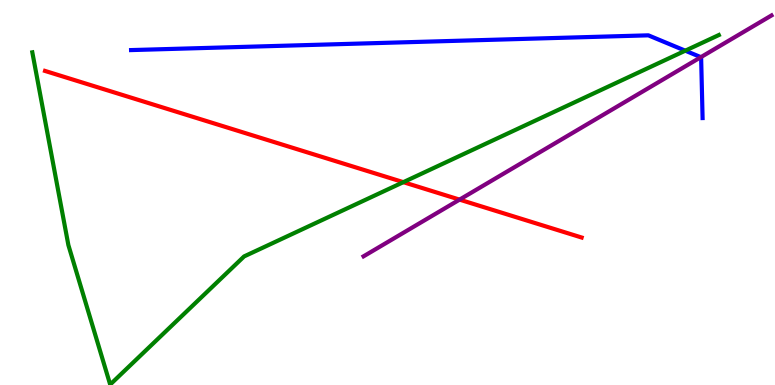[{'lines': ['blue', 'red'], 'intersections': []}, {'lines': ['green', 'red'], 'intersections': [{'x': 5.2, 'y': 5.27}]}, {'lines': ['purple', 'red'], 'intersections': [{'x': 5.93, 'y': 4.82}]}, {'lines': ['blue', 'green'], 'intersections': [{'x': 8.84, 'y': 8.68}]}, {'lines': ['blue', 'purple'], 'intersections': [{'x': 9.04, 'y': 8.52}]}, {'lines': ['green', 'purple'], 'intersections': []}]